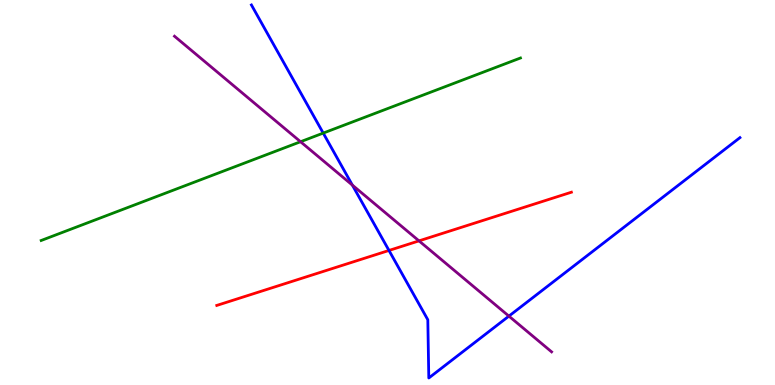[{'lines': ['blue', 'red'], 'intersections': [{'x': 5.02, 'y': 3.49}]}, {'lines': ['green', 'red'], 'intersections': []}, {'lines': ['purple', 'red'], 'intersections': [{'x': 5.41, 'y': 3.74}]}, {'lines': ['blue', 'green'], 'intersections': [{'x': 4.17, 'y': 6.54}]}, {'lines': ['blue', 'purple'], 'intersections': [{'x': 4.55, 'y': 5.19}, {'x': 6.57, 'y': 1.79}]}, {'lines': ['green', 'purple'], 'intersections': [{'x': 3.88, 'y': 6.32}]}]